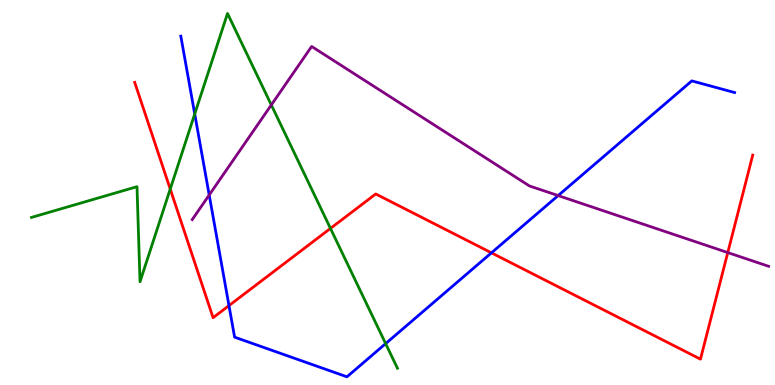[{'lines': ['blue', 'red'], 'intersections': [{'x': 2.95, 'y': 2.06}, {'x': 6.34, 'y': 3.43}]}, {'lines': ['green', 'red'], 'intersections': [{'x': 2.2, 'y': 5.09}, {'x': 4.26, 'y': 4.07}]}, {'lines': ['purple', 'red'], 'intersections': [{'x': 9.39, 'y': 3.44}]}, {'lines': ['blue', 'green'], 'intersections': [{'x': 2.51, 'y': 7.04}, {'x': 4.98, 'y': 1.07}]}, {'lines': ['blue', 'purple'], 'intersections': [{'x': 2.7, 'y': 4.94}, {'x': 7.2, 'y': 4.92}]}, {'lines': ['green', 'purple'], 'intersections': [{'x': 3.5, 'y': 7.27}]}]